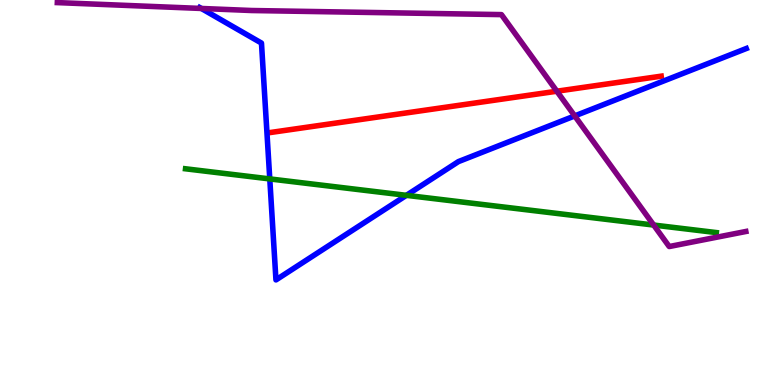[{'lines': ['blue', 'red'], 'intersections': []}, {'lines': ['green', 'red'], 'intersections': []}, {'lines': ['purple', 'red'], 'intersections': [{'x': 7.19, 'y': 7.63}]}, {'lines': ['blue', 'green'], 'intersections': [{'x': 3.48, 'y': 5.35}, {'x': 5.24, 'y': 4.93}]}, {'lines': ['blue', 'purple'], 'intersections': [{'x': 2.6, 'y': 9.78}, {'x': 7.42, 'y': 6.99}]}, {'lines': ['green', 'purple'], 'intersections': [{'x': 8.43, 'y': 4.15}]}]